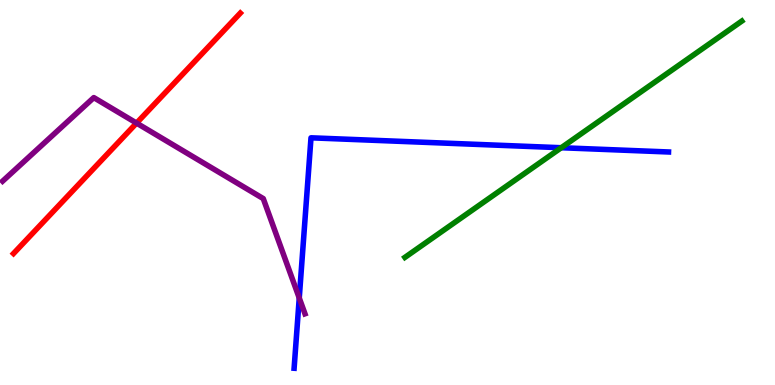[{'lines': ['blue', 'red'], 'intersections': []}, {'lines': ['green', 'red'], 'intersections': []}, {'lines': ['purple', 'red'], 'intersections': [{'x': 1.76, 'y': 6.8}]}, {'lines': ['blue', 'green'], 'intersections': [{'x': 7.24, 'y': 6.16}]}, {'lines': ['blue', 'purple'], 'intersections': [{'x': 3.86, 'y': 2.26}]}, {'lines': ['green', 'purple'], 'intersections': []}]